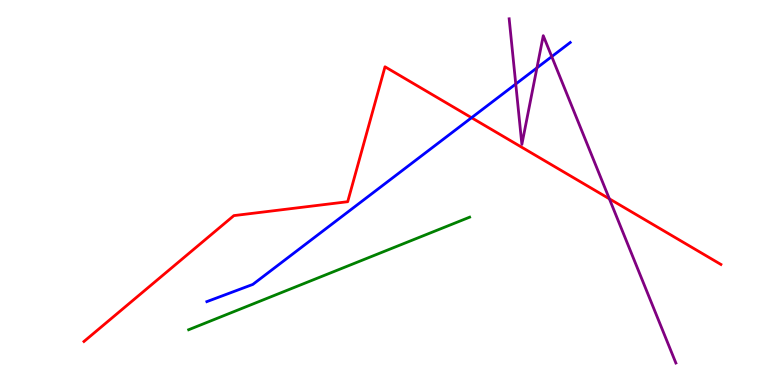[{'lines': ['blue', 'red'], 'intersections': [{'x': 6.08, 'y': 6.94}]}, {'lines': ['green', 'red'], 'intersections': []}, {'lines': ['purple', 'red'], 'intersections': [{'x': 7.86, 'y': 4.84}]}, {'lines': ['blue', 'green'], 'intersections': []}, {'lines': ['blue', 'purple'], 'intersections': [{'x': 6.65, 'y': 7.82}, {'x': 6.93, 'y': 8.24}, {'x': 7.12, 'y': 8.53}]}, {'lines': ['green', 'purple'], 'intersections': []}]